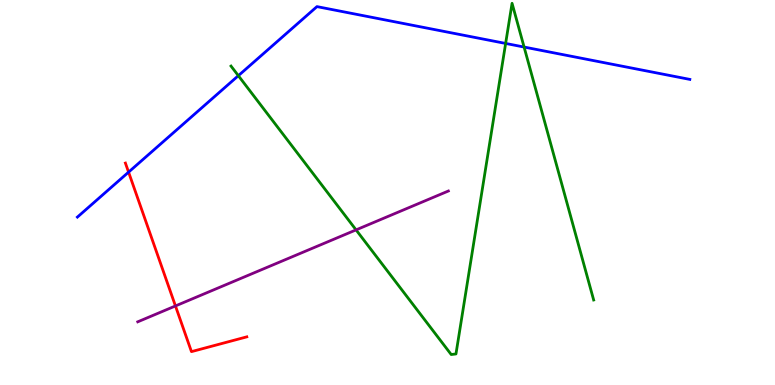[{'lines': ['blue', 'red'], 'intersections': [{'x': 1.66, 'y': 5.53}]}, {'lines': ['green', 'red'], 'intersections': []}, {'lines': ['purple', 'red'], 'intersections': [{'x': 2.26, 'y': 2.05}]}, {'lines': ['blue', 'green'], 'intersections': [{'x': 3.08, 'y': 8.03}, {'x': 6.52, 'y': 8.87}, {'x': 6.76, 'y': 8.78}]}, {'lines': ['blue', 'purple'], 'intersections': []}, {'lines': ['green', 'purple'], 'intersections': [{'x': 4.59, 'y': 4.03}]}]